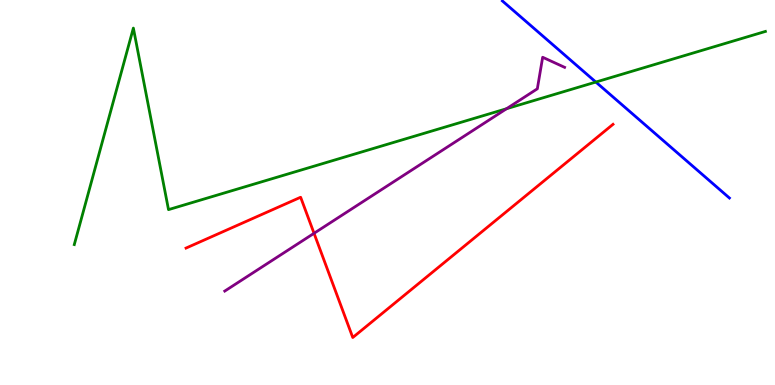[{'lines': ['blue', 'red'], 'intersections': []}, {'lines': ['green', 'red'], 'intersections': []}, {'lines': ['purple', 'red'], 'intersections': [{'x': 4.05, 'y': 3.94}]}, {'lines': ['blue', 'green'], 'intersections': [{'x': 7.69, 'y': 7.87}]}, {'lines': ['blue', 'purple'], 'intersections': []}, {'lines': ['green', 'purple'], 'intersections': [{'x': 6.54, 'y': 7.18}]}]